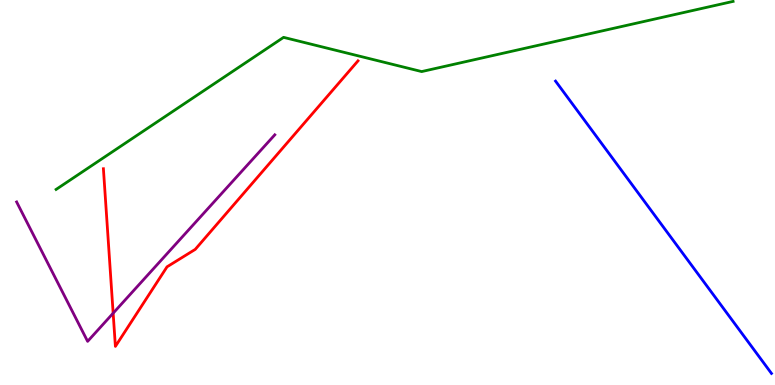[{'lines': ['blue', 'red'], 'intersections': []}, {'lines': ['green', 'red'], 'intersections': []}, {'lines': ['purple', 'red'], 'intersections': [{'x': 1.46, 'y': 1.87}]}, {'lines': ['blue', 'green'], 'intersections': []}, {'lines': ['blue', 'purple'], 'intersections': []}, {'lines': ['green', 'purple'], 'intersections': []}]